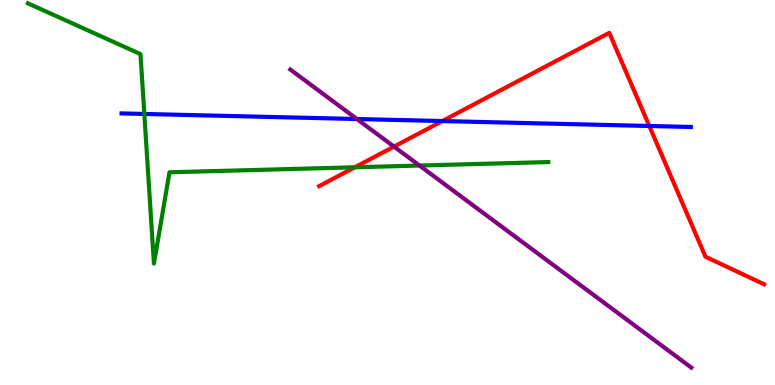[{'lines': ['blue', 'red'], 'intersections': [{'x': 5.71, 'y': 6.86}, {'x': 8.38, 'y': 6.73}]}, {'lines': ['green', 'red'], 'intersections': [{'x': 4.58, 'y': 5.65}]}, {'lines': ['purple', 'red'], 'intersections': [{'x': 5.08, 'y': 6.19}]}, {'lines': ['blue', 'green'], 'intersections': [{'x': 1.86, 'y': 7.04}]}, {'lines': ['blue', 'purple'], 'intersections': [{'x': 4.61, 'y': 6.91}]}, {'lines': ['green', 'purple'], 'intersections': [{'x': 5.41, 'y': 5.7}]}]